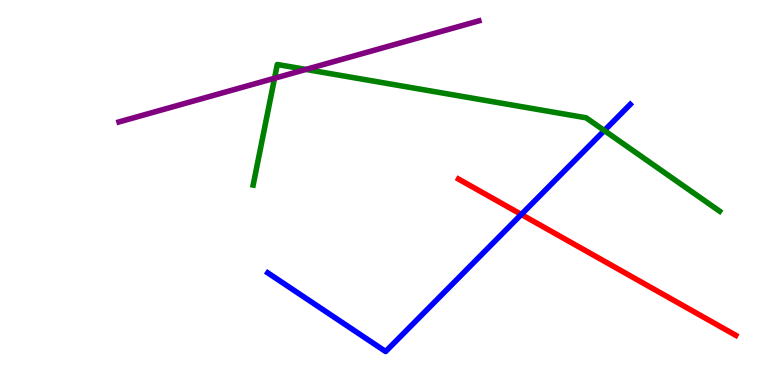[{'lines': ['blue', 'red'], 'intersections': [{'x': 6.73, 'y': 4.43}]}, {'lines': ['green', 'red'], 'intersections': []}, {'lines': ['purple', 'red'], 'intersections': []}, {'lines': ['blue', 'green'], 'intersections': [{'x': 7.8, 'y': 6.61}]}, {'lines': ['blue', 'purple'], 'intersections': []}, {'lines': ['green', 'purple'], 'intersections': [{'x': 3.54, 'y': 7.97}, {'x': 3.95, 'y': 8.2}]}]